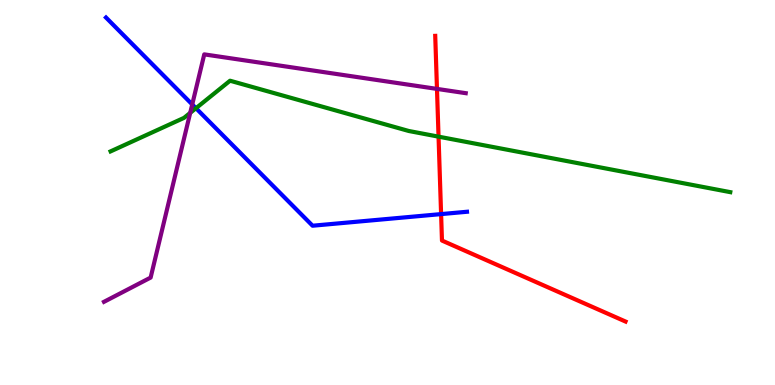[{'lines': ['blue', 'red'], 'intersections': [{'x': 5.69, 'y': 4.44}]}, {'lines': ['green', 'red'], 'intersections': [{'x': 5.66, 'y': 6.45}]}, {'lines': ['purple', 'red'], 'intersections': [{'x': 5.64, 'y': 7.69}]}, {'lines': ['blue', 'green'], 'intersections': [{'x': 2.53, 'y': 7.19}]}, {'lines': ['blue', 'purple'], 'intersections': [{'x': 2.48, 'y': 7.29}]}, {'lines': ['green', 'purple'], 'intersections': [{'x': 2.45, 'y': 7.07}]}]